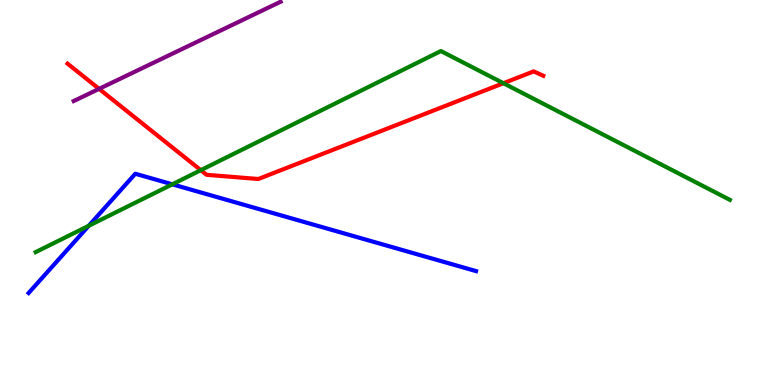[{'lines': ['blue', 'red'], 'intersections': []}, {'lines': ['green', 'red'], 'intersections': [{'x': 2.59, 'y': 5.58}, {'x': 6.5, 'y': 7.84}]}, {'lines': ['purple', 'red'], 'intersections': [{'x': 1.28, 'y': 7.69}]}, {'lines': ['blue', 'green'], 'intersections': [{'x': 1.15, 'y': 4.14}, {'x': 2.22, 'y': 5.21}]}, {'lines': ['blue', 'purple'], 'intersections': []}, {'lines': ['green', 'purple'], 'intersections': []}]